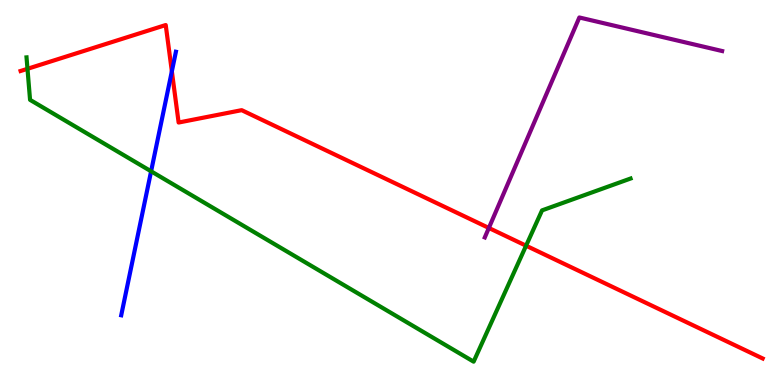[{'lines': ['blue', 'red'], 'intersections': [{'x': 2.22, 'y': 8.15}]}, {'lines': ['green', 'red'], 'intersections': [{'x': 0.355, 'y': 8.21}, {'x': 6.79, 'y': 3.62}]}, {'lines': ['purple', 'red'], 'intersections': [{'x': 6.31, 'y': 4.08}]}, {'lines': ['blue', 'green'], 'intersections': [{'x': 1.95, 'y': 5.55}]}, {'lines': ['blue', 'purple'], 'intersections': []}, {'lines': ['green', 'purple'], 'intersections': []}]